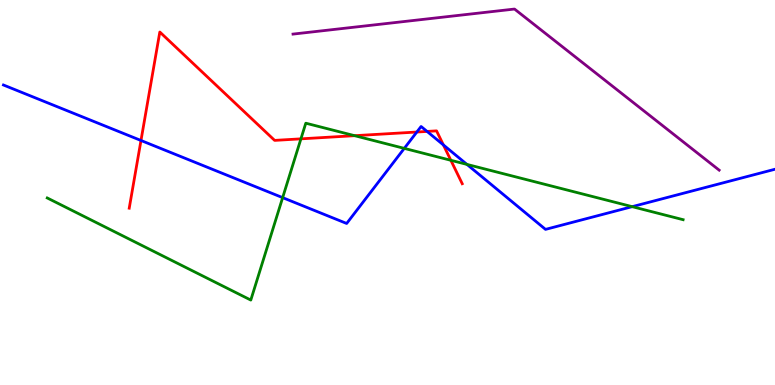[{'lines': ['blue', 'red'], 'intersections': [{'x': 1.82, 'y': 6.35}, {'x': 5.38, 'y': 6.57}, {'x': 5.51, 'y': 6.59}, {'x': 5.72, 'y': 6.24}]}, {'lines': ['green', 'red'], 'intersections': [{'x': 3.88, 'y': 6.39}, {'x': 4.58, 'y': 6.48}, {'x': 5.82, 'y': 5.84}]}, {'lines': ['purple', 'red'], 'intersections': []}, {'lines': ['blue', 'green'], 'intersections': [{'x': 3.65, 'y': 4.87}, {'x': 5.22, 'y': 6.15}, {'x': 6.03, 'y': 5.73}, {'x': 8.16, 'y': 4.63}]}, {'lines': ['blue', 'purple'], 'intersections': []}, {'lines': ['green', 'purple'], 'intersections': []}]